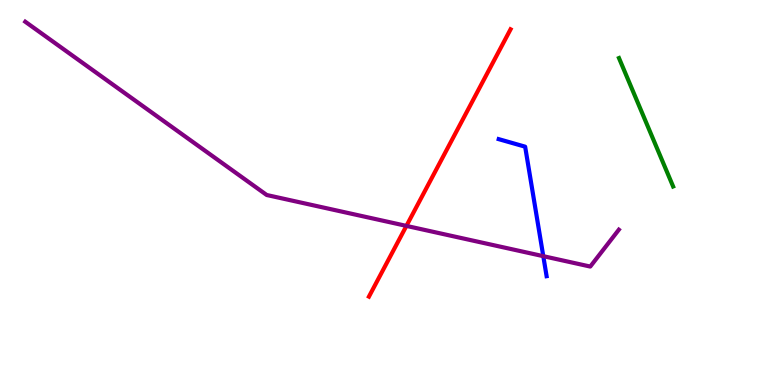[{'lines': ['blue', 'red'], 'intersections': []}, {'lines': ['green', 'red'], 'intersections': []}, {'lines': ['purple', 'red'], 'intersections': [{'x': 5.24, 'y': 4.13}]}, {'lines': ['blue', 'green'], 'intersections': []}, {'lines': ['blue', 'purple'], 'intersections': [{'x': 7.01, 'y': 3.35}]}, {'lines': ['green', 'purple'], 'intersections': []}]